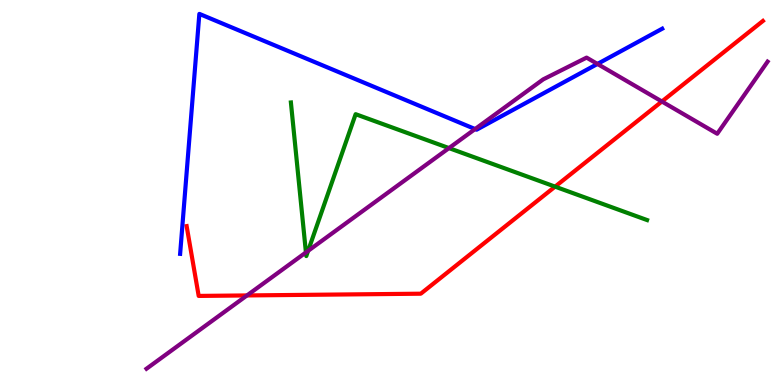[{'lines': ['blue', 'red'], 'intersections': []}, {'lines': ['green', 'red'], 'intersections': [{'x': 7.16, 'y': 5.15}]}, {'lines': ['purple', 'red'], 'intersections': [{'x': 3.19, 'y': 2.33}, {'x': 8.54, 'y': 7.36}]}, {'lines': ['blue', 'green'], 'intersections': []}, {'lines': ['blue', 'purple'], 'intersections': [{'x': 6.13, 'y': 6.65}, {'x': 7.71, 'y': 8.34}]}, {'lines': ['green', 'purple'], 'intersections': [{'x': 3.95, 'y': 3.44}, {'x': 3.98, 'y': 3.48}, {'x': 5.79, 'y': 6.15}]}]